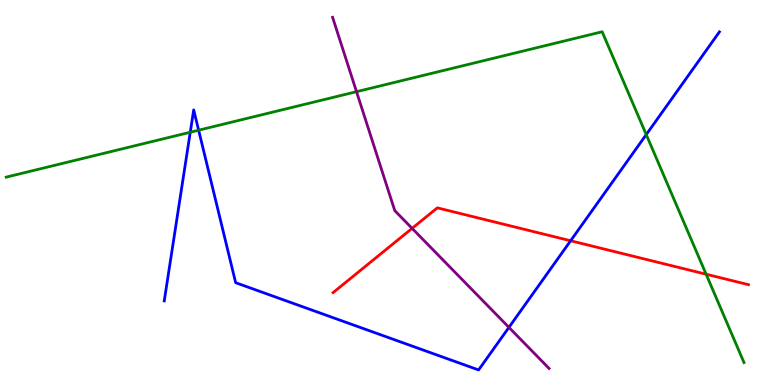[{'lines': ['blue', 'red'], 'intersections': [{'x': 7.36, 'y': 3.75}]}, {'lines': ['green', 'red'], 'intersections': [{'x': 9.11, 'y': 2.88}]}, {'lines': ['purple', 'red'], 'intersections': [{'x': 5.32, 'y': 4.07}]}, {'lines': ['blue', 'green'], 'intersections': [{'x': 2.45, 'y': 6.57}, {'x': 2.56, 'y': 6.62}, {'x': 8.34, 'y': 6.5}]}, {'lines': ['blue', 'purple'], 'intersections': [{'x': 6.57, 'y': 1.5}]}, {'lines': ['green', 'purple'], 'intersections': [{'x': 4.6, 'y': 7.62}]}]